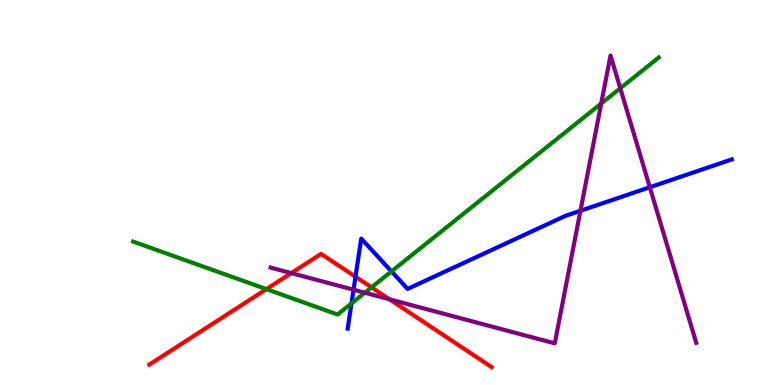[{'lines': ['blue', 'red'], 'intersections': [{'x': 4.59, 'y': 2.81}]}, {'lines': ['green', 'red'], 'intersections': [{'x': 3.44, 'y': 2.49}, {'x': 4.79, 'y': 2.54}]}, {'lines': ['purple', 'red'], 'intersections': [{'x': 3.76, 'y': 2.91}, {'x': 5.03, 'y': 2.23}]}, {'lines': ['blue', 'green'], 'intersections': [{'x': 4.54, 'y': 2.12}, {'x': 5.05, 'y': 2.95}]}, {'lines': ['blue', 'purple'], 'intersections': [{'x': 4.56, 'y': 2.48}, {'x': 7.49, 'y': 4.52}, {'x': 8.38, 'y': 5.14}]}, {'lines': ['green', 'purple'], 'intersections': [{'x': 4.71, 'y': 2.4}, {'x': 7.76, 'y': 7.31}, {'x': 8.0, 'y': 7.71}]}]